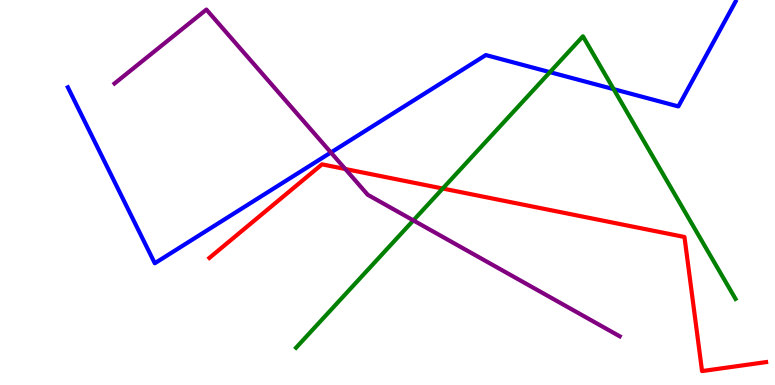[{'lines': ['blue', 'red'], 'intersections': []}, {'lines': ['green', 'red'], 'intersections': [{'x': 5.71, 'y': 5.1}]}, {'lines': ['purple', 'red'], 'intersections': [{'x': 4.46, 'y': 5.61}]}, {'lines': ['blue', 'green'], 'intersections': [{'x': 7.1, 'y': 8.13}, {'x': 7.92, 'y': 7.68}]}, {'lines': ['blue', 'purple'], 'intersections': [{'x': 4.27, 'y': 6.04}]}, {'lines': ['green', 'purple'], 'intersections': [{'x': 5.33, 'y': 4.28}]}]